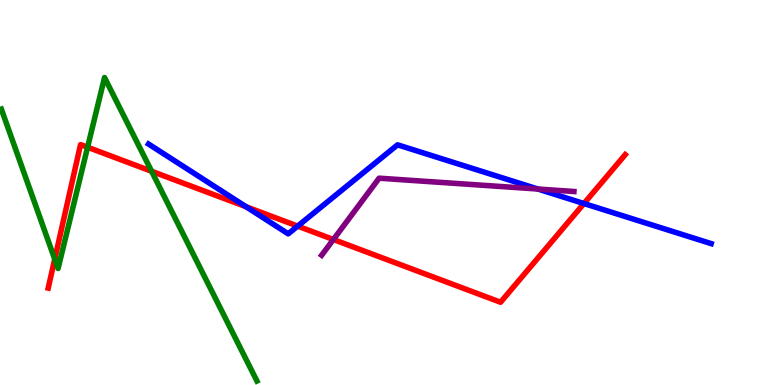[{'lines': ['blue', 'red'], 'intersections': [{'x': 3.17, 'y': 4.63}, {'x': 3.84, 'y': 4.13}, {'x': 7.53, 'y': 4.71}]}, {'lines': ['green', 'red'], 'intersections': [{'x': 0.706, 'y': 3.27}, {'x': 1.13, 'y': 6.18}, {'x': 1.96, 'y': 5.55}]}, {'lines': ['purple', 'red'], 'intersections': [{'x': 4.3, 'y': 3.78}]}, {'lines': ['blue', 'green'], 'intersections': []}, {'lines': ['blue', 'purple'], 'intersections': [{'x': 6.94, 'y': 5.09}]}, {'lines': ['green', 'purple'], 'intersections': []}]